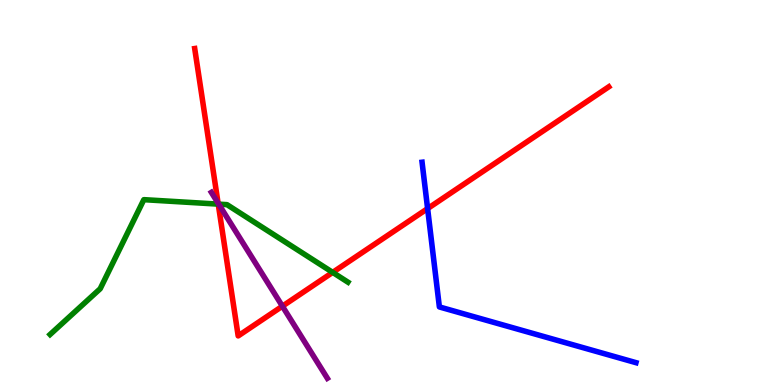[{'lines': ['blue', 'red'], 'intersections': [{'x': 5.52, 'y': 4.58}]}, {'lines': ['green', 'red'], 'intersections': [{'x': 2.82, 'y': 4.7}, {'x': 4.29, 'y': 2.93}]}, {'lines': ['purple', 'red'], 'intersections': [{'x': 2.81, 'y': 4.72}, {'x': 3.64, 'y': 2.05}]}, {'lines': ['blue', 'green'], 'intersections': []}, {'lines': ['blue', 'purple'], 'intersections': []}, {'lines': ['green', 'purple'], 'intersections': [{'x': 2.82, 'y': 4.7}]}]